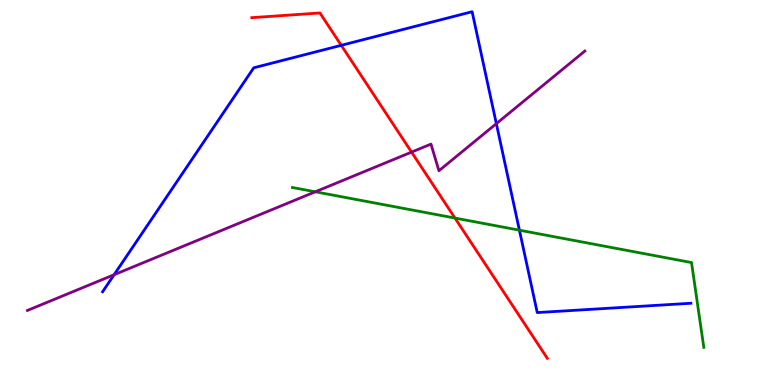[{'lines': ['blue', 'red'], 'intersections': [{'x': 4.4, 'y': 8.82}]}, {'lines': ['green', 'red'], 'intersections': [{'x': 5.87, 'y': 4.34}]}, {'lines': ['purple', 'red'], 'intersections': [{'x': 5.31, 'y': 6.05}]}, {'lines': ['blue', 'green'], 'intersections': [{'x': 6.7, 'y': 4.02}]}, {'lines': ['blue', 'purple'], 'intersections': [{'x': 1.47, 'y': 2.86}, {'x': 6.4, 'y': 6.79}]}, {'lines': ['green', 'purple'], 'intersections': [{'x': 4.07, 'y': 5.02}]}]